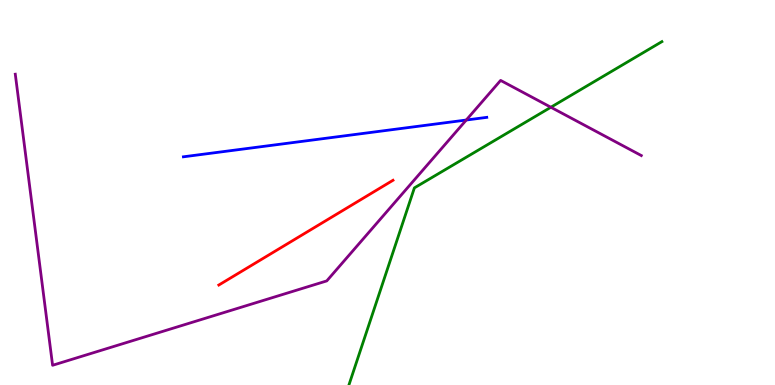[{'lines': ['blue', 'red'], 'intersections': []}, {'lines': ['green', 'red'], 'intersections': []}, {'lines': ['purple', 'red'], 'intersections': []}, {'lines': ['blue', 'green'], 'intersections': []}, {'lines': ['blue', 'purple'], 'intersections': [{'x': 6.02, 'y': 6.88}]}, {'lines': ['green', 'purple'], 'intersections': [{'x': 7.11, 'y': 7.21}]}]